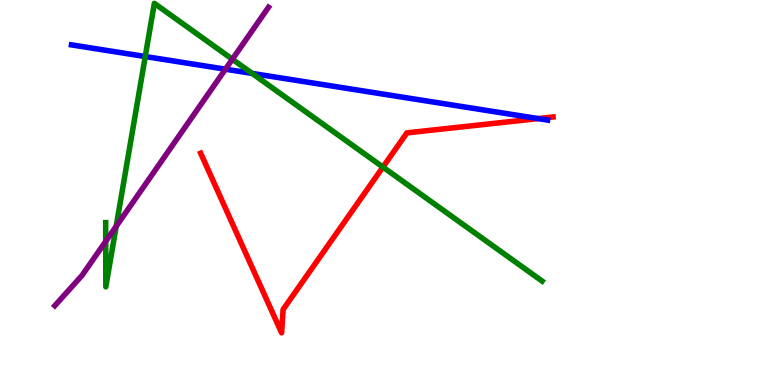[{'lines': ['blue', 'red'], 'intersections': [{'x': 6.94, 'y': 6.92}]}, {'lines': ['green', 'red'], 'intersections': [{'x': 4.94, 'y': 5.66}]}, {'lines': ['purple', 'red'], 'intersections': []}, {'lines': ['blue', 'green'], 'intersections': [{'x': 1.87, 'y': 8.53}, {'x': 3.25, 'y': 8.09}]}, {'lines': ['blue', 'purple'], 'intersections': [{'x': 2.91, 'y': 8.2}]}, {'lines': ['green', 'purple'], 'intersections': [{'x': 1.36, 'y': 3.73}, {'x': 1.5, 'y': 4.12}, {'x': 3.0, 'y': 8.46}]}]